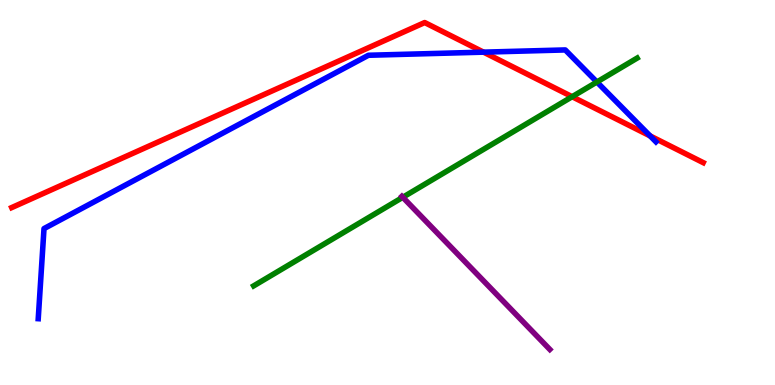[{'lines': ['blue', 'red'], 'intersections': [{'x': 6.24, 'y': 8.65}, {'x': 8.39, 'y': 6.47}]}, {'lines': ['green', 'red'], 'intersections': [{'x': 7.38, 'y': 7.49}]}, {'lines': ['purple', 'red'], 'intersections': []}, {'lines': ['blue', 'green'], 'intersections': [{'x': 7.7, 'y': 7.87}]}, {'lines': ['blue', 'purple'], 'intersections': []}, {'lines': ['green', 'purple'], 'intersections': [{'x': 5.2, 'y': 4.88}]}]